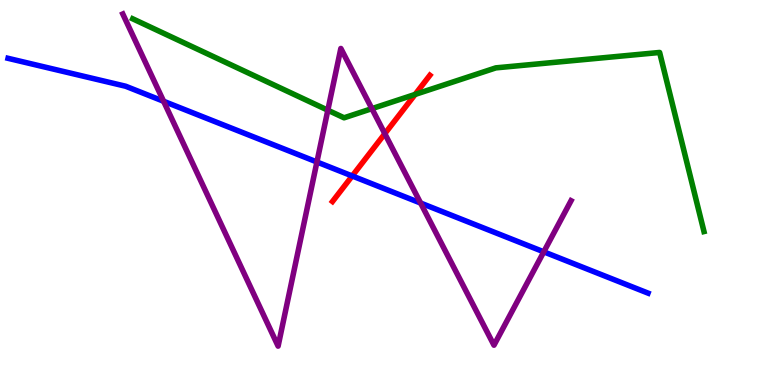[{'lines': ['blue', 'red'], 'intersections': [{'x': 4.54, 'y': 5.43}]}, {'lines': ['green', 'red'], 'intersections': [{'x': 5.36, 'y': 7.55}]}, {'lines': ['purple', 'red'], 'intersections': [{'x': 4.97, 'y': 6.53}]}, {'lines': ['blue', 'green'], 'intersections': []}, {'lines': ['blue', 'purple'], 'intersections': [{'x': 2.11, 'y': 7.37}, {'x': 4.09, 'y': 5.79}, {'x': 5.43, 'y': 4.73}, {'x': 7.02, 'y': 3.46}]}, {'lines': ['green', 'purple'], 'intersections': [{'x': 4.23, 'y': 7.14}, {'x': 4.8, 'y': 7.18}]}]